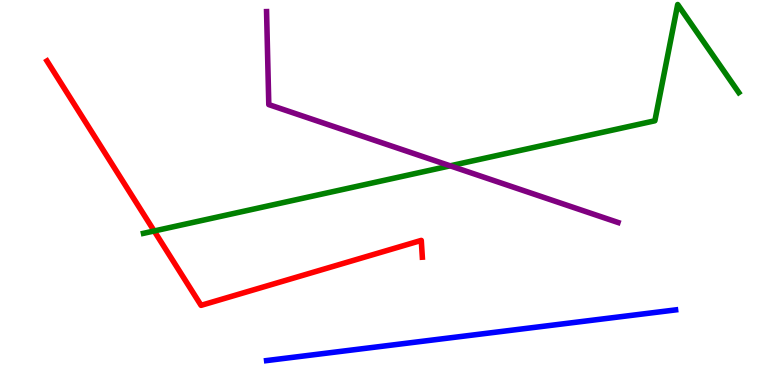[{'lines': ['blue', 'red'], 'intersections': []}, {'lines': ['green', 'red'], 'intersections': [{'x': 1.99, 'y': 4.0}]}, {'lines': ['purple', 'red'], 'intersections': []}, {'lines': ['blue', 'green'], 'intersections': []}, {'lines': ['blue', 'purple'], 'intersections': []}, {'lines': ['green', 'purple'], 'intersections': [{'x': 5.81, 'y': 5.69}]}]